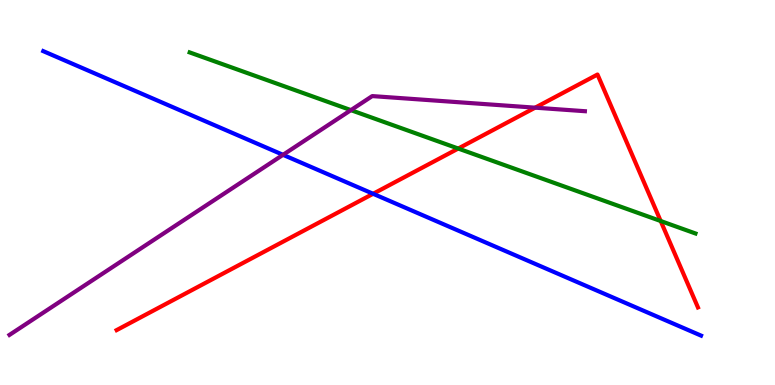[{'lines': ['blue', 'red'], 'intersections': [{'x': 4.81, 'y': 4.97}]}, {'lines': ['green', 'red'], 'intersections': [{'x': 5.91, 'y': 6.14}, {'x': 8.52, 'y': 4.26}]}, {'lines': ['purple', 'red'], 'intersections': [{'x': 6.91, 'y': 7.2}]}, {'lines': ['blue', 'green'], 'intersections': []}, {'lines': ['blue', 'purple'], 'intersections': [{'x': 3.65, 'y': 5.98}]}, {'lines': ['green', 'purple'], 'intersections': [{'x': 4.53, 'y': 7.14}]}]